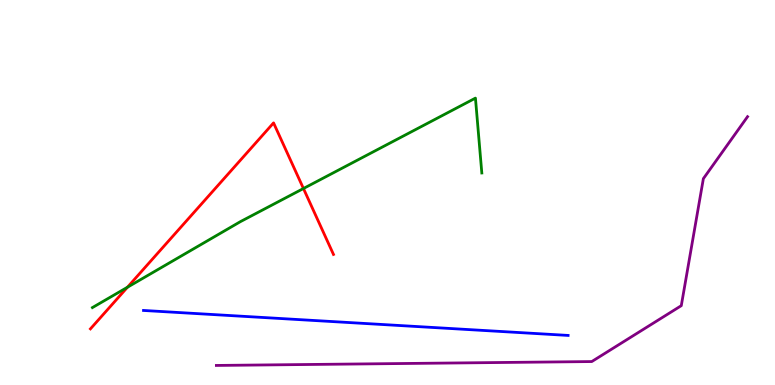[{'lines': ['blue', 'red'], 'intersections': []}, {'lines': ['green', 'red'], 'intersections': [{'x': 1.64, 'y': 2.54}, {'x': 3.92, 'y': 5.1}]}, {'lines': ['purple', 'red'], 'intersections': []}, {'lines': ['blue', 'green'], 'intersections': []}, {'lines': ['blue', 'purple'], 'intersections': []}, {'lines': ['green', 'purple'], 'intersections': []}]